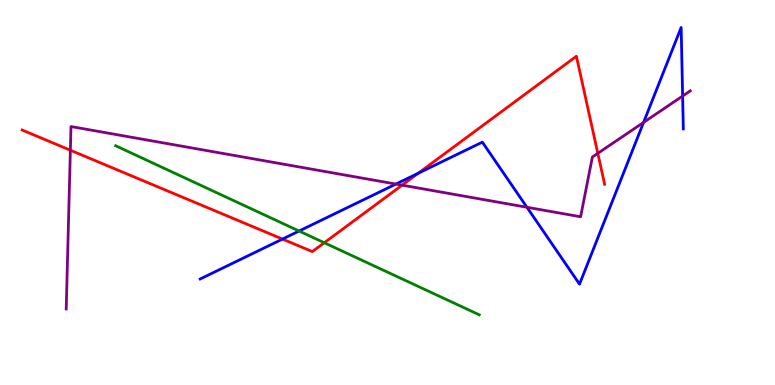[{'lines': ['blue', 'red'], 'intersections': [{'x': 3.64, 'y': 3.79}, {'x': 5.4, 'y': 5.5}]}, {'lines': ['green', 'red'], 'intersections': [{'x': 4.18, 'y': 3.7}]}, {'lines': ['purple', 'red'], 'intersections': [{'x': 0.908, 'y': 6.1}, {'x': 5.19, 'y': 5.19}, {'x': 7.71, 'y': 6.02}]}, {'lines': ['blue', 'green'], 'intersections': [{'x': 3.86, 'y': 4.0}]}, {'lines': ['blue', 'purple'], 'intersections': [{'x': 5.11, 'y': 5.22}, {'x': 6.8, 'y': 4.62}, {'x': 8.3, 'y': 6.82}, {'x': 8.81, 'y': 7.51}]}, {'lines': ['green', 'purple'], 'intersections': []}]